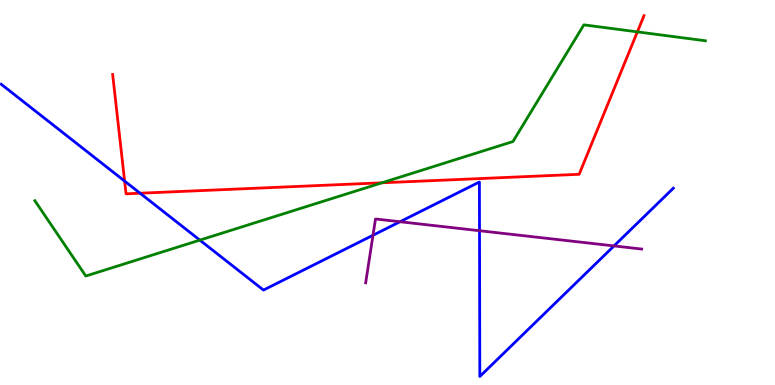[{'lines': ['blue', 'red'], 'intersections': [{'x': 1.61, 'y': 5.3}, {'x': 1.81, 'y': 4.98}]}, {'lines': ['green', 'red'], 'intersections': [{'x': 4.93, 'y': 5.25}, {'x': 8.22, 'y': 9.17}]}, {'lines': ['purple', 'red'], 'intersections': []}, {'lines': ['blue', 'green'], 'intersections': [{'x': 2.58, 'y': 3.76}]}, {'lines': ['blue', 'purple'], 'intersections': [{'x': 4.81, 'y': 3.89}, {'x': 5.16, 'y': 4.24}, {'x': 6.19, 'y': 4.01}, {'x': 7.92, 'y': 3.61}]}, {'lines': ['green', 'purple'], 'intersections': []}]